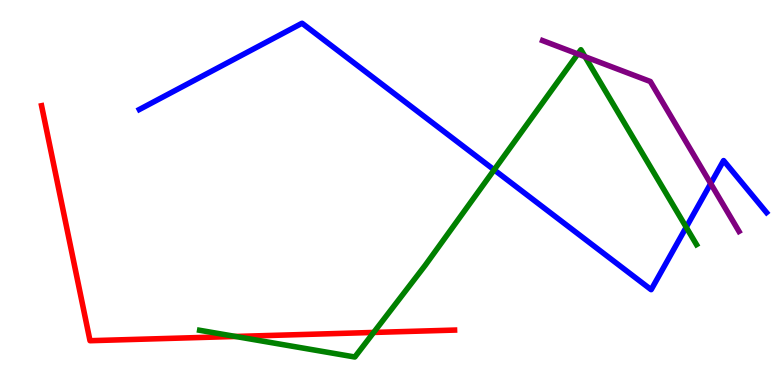[{'lines': ['blue', 'red'], 'intersections': []}, {'lines': ['green', 'red'], 'intersections': [{'x': 3.04, 'y': 1.26}, {'x': 4.82, 'y': 1.37}]}, {'lines': ['purple', 'red'], 'intersections': []}, {'lines': ['blue', 'green'], 'intersections': [{'x': 6.38, 'y': 5.59}, {'x': 8.85, 'y': 4.1}]}, {'lines': ['blue', 'purple'], 'intersections': [{'x': 9.17, 'y': 5.23}]}, {'lines': ['green', 'purple'], 'intersections': [{'x': 7.46, 'y': 8.6}, {'x': 7.55, 'y': 8.53}]}]